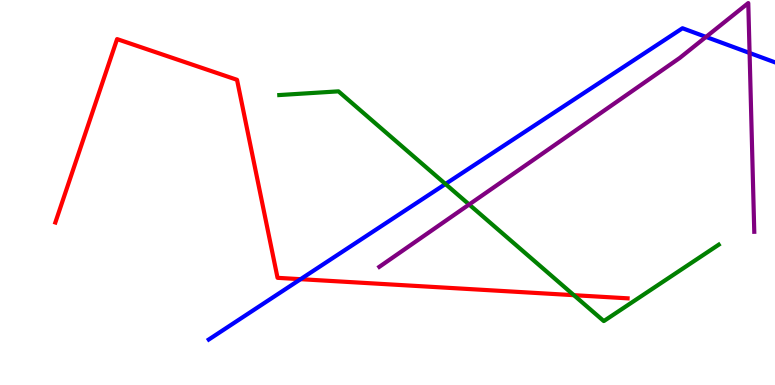[{'lines': ['blue', 'red'], 'intersections': [{'x': 3.88, 'y': 2.75}]}, {'lines': ['green', 'red'], 'intersections': [{'x': 7.4, 'y': 2.33}]}, {'lines': ['purple', 'red'], 'intersections': []}, {'lines': ['blue', 'green'], 'intersections': [{'x': 5.75, 'y': 5.22}]}, {'lines': ['blue', 'purple'], 'intersections': [{'x': 9.11, 'y': 9.04}, {'x': 9.67, 'y': 8.62}]}, {'lines': ['green', 'purple'], 'intersections': [{'x': 6.05, 'y': 4.69}]}]